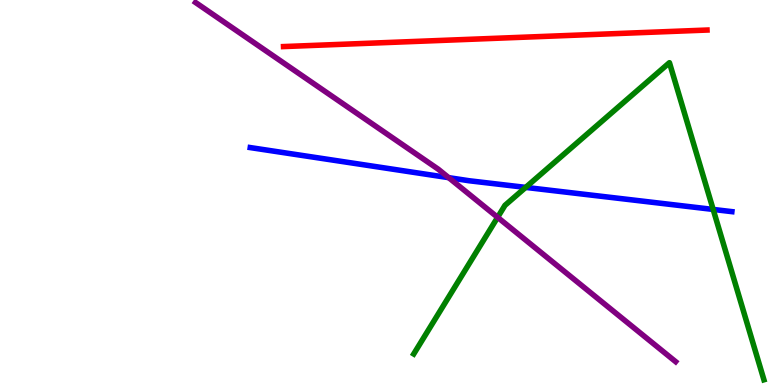[{'lines': ['blue', 'red'], 'intersections': []}, {'lines': ['green', 'red'], 'intersections': []}, {'lines': ['purple', 'red'], 'intersections': []}, {'lines': ['blue', 'green'], 'intersections': [{'x': 6.78, 'y': 5.13}, {'x': 9.2, 'y': 4.56}]}, {'lines': ['blue', 'purple'], 'intersections': [{'x': 5.79, 'y': 5.39}]}, {'lines': ['green', 'purple'], 'intersections': [{'x': 6.42, 'y': 4.36}]}]